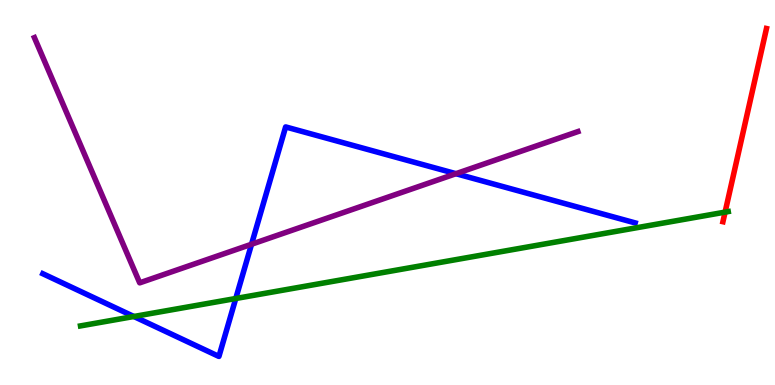[{'lines': ['blue', 'red'], 'intersections': []}, {'lines': ['green', 'red'], 'intersections': [{'x': 9.36, 'y': 4.49}]}, {'lines': ['purple', 'red'], 'intersections': []}, {'lines': ['blue', 'green'], 'intersections': [{'x': 1.73, 'y': 1.78}, {'x': 3.04, 'y': 2.25}]}, {'lines': ['blue', 'purple'], 'intersections': [{'x': 3.25, 'y': 3.66}, {'x': 5.88, 'y': 5.49}]}, {'lines': ['green', 'purple'], 'intersections': []}]